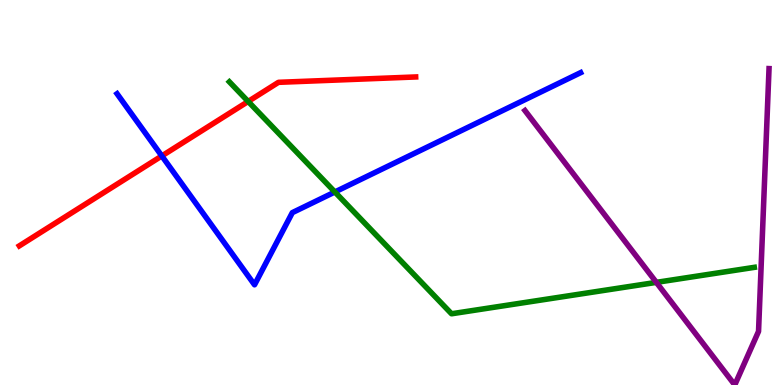[{'lines': ['blue', 'red'], 'intersections': [{'x': 2.09, 'y': 5.95}]}, {'lines': ['green', 'red'], 'intersections': [{'x': 3.2, 'y': 7.36}]}, {'lines': ['purple', 'red'], 'intersections': []}, {'lines': ['blue', 'green'], 'intersections': [{'x': 4.32, 'y': 5.01}]}, {'lines': ['blue', 'purple'], 'intersections': []}, {'lines': ['green', 'purple'], 'intersections': [{'x': 8.47, 'y': 2.67}]}]